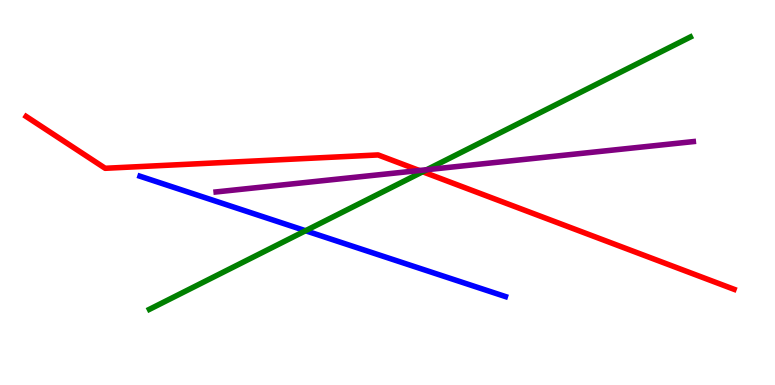[{'lines': ['blue', 'red'], 'intersections': []}, {'lines': ['green', 'red'], 'intersections': [{'x': 5.45, 'y': 5.54}]}, {'lines': ['purple', 'red'], 'intersections': [{'x': 5.41, 'y': 5.57}]}, {'lines': ['blue', 'green'], 'intersections': [{'x': 3.94, 'y': 4.01}]}, {'lines': ['blue', 'purple'], 'intersections': []}, {'lines': ['green', 'purple'], 'intersections': [{'x': 5.51, 'y': 5.59}]}]